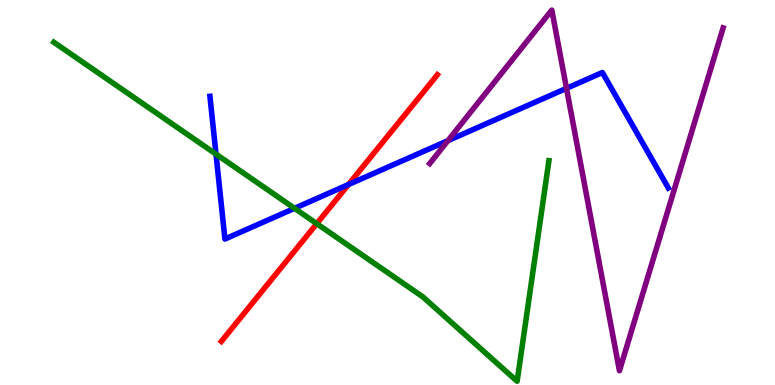[{'lines': ['blue', 'red'], 'intersections': [{'x': 4.5, 'y': 5.21}]}, {'lines': ['green', 'red'], 'intersections': [{'x': 4.09, 'y': 4.19}]}, {'lines': ['purple', 'red'], 'intersections': []}, {'lines': ['blue', 'green'], 'intersections': [{'x': 2.79, 'y': 6.0}, {'x': 3.8, 'y': 4.59}]}, {'lines': ['blue', 'purple'], 'intersections': [{'x': 5.78, 'y': 6.35}, {'x': 7.31, 'y': 7.71}]}, {'lines': ['green', 'purple'], 'intersections': []}]